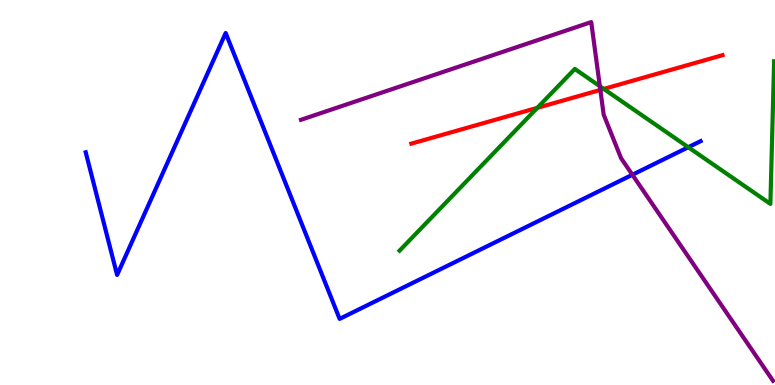[{'lines': ['blue', 'red'], 'intersections': []}, {'lines': ['green', 'red'], 'intersections': [{'x': 6.93, 'y': 7.2}, {'x': 7.79, 'y': 7.69}]}, {'lines': ['purple', 'red'], 'intersections': [{'x': 7.75, 'y': 7.66}]}, {'lines': ['blue', 'green'], 'intersections': [{'x': 8.88, 'y': 6.18}]}, {'lines': ['blue', 'purple'], 'intersections': [{'x': 8.16, 'y': 5.46}]}, {'lines': ['green', 'purple'], 'intersections': [{'x': 7.74, 'y': 7.76}]}]